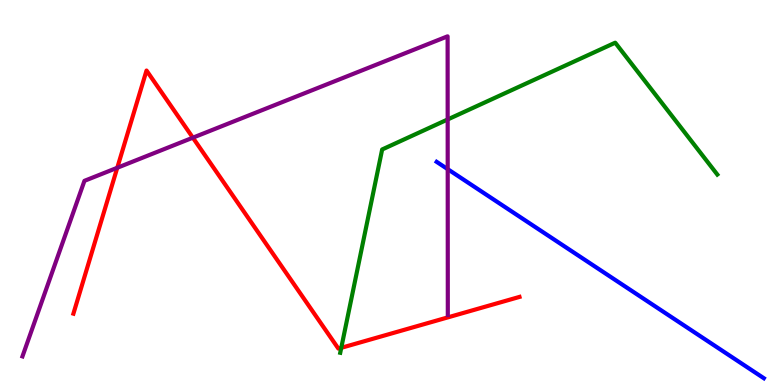[{'lines': ['blue', 'red'], 'intersections': []}, {'lines': ['green', 'red'], 'intersections': [{'x': 4.4, 'y': 0.966}]}, {'lines': ['purple', 'red'], 'intersections': [{'x': 1.51, 'y': 5.64}, {'x': 2.49, 'y': 6.42}]}, {'lines': ['blue', 'green'], 'intersections': []}, {'lines': ['blue', 'purple'], 'intersections': [{'x': 5.78, 'y': 5.61}]}, {'lines': ['green', 'purple'], 'intersections': [{'x': 5.78, 'y': 6.9}]}]